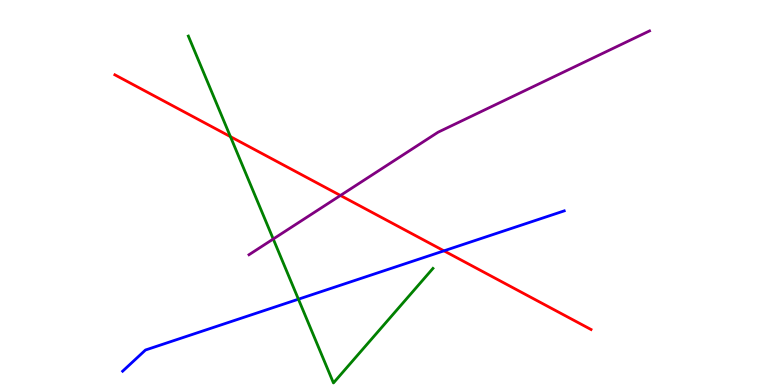[{'lines': ['blue', 'red'], 'intersections': [{'x': 5.73, 'y': 3.48}]}, {'lines': ['green', 'red'], 'intersections': [{'x': 2.97, 'y': 6.45}]}, {'lines': ['purple', 'red'], 'intersections': [{'x': 4.39, 'y': 4.92}]}, {'lines': ['blue', 'green'], 'intersections': [{'x': 3.85, 'y': 2.23}]}, {'lines': ['blue', 'purple'], 'intersections': []}, {'lines': ['green', 'purple'], 'intersections': [{'x': 3.53, 'y': 3.79}]}]